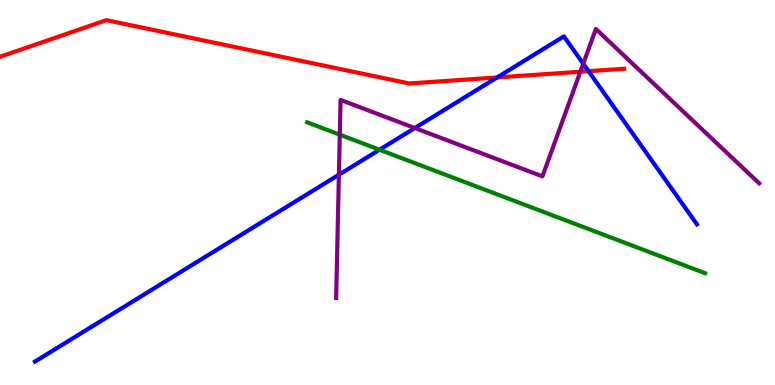[{'lines': ['blue', 'red'], 'intersections': [{'x': 6.41, 'y': 7.99}, {'x': 7.59, 'y': 8.15}]}, {'lines': ['green', 'red'], 'intersections': []}, {'lines': ['purple', 'red'], 'intersections': [{'x': 7.49, 'y': 8.14}]}, {'lines': ['blue', 'green'], 'intersections': [{'x': 4.9, 'y': 6.11}]}, {'lines': ['blue', 'purple'], 'intersections': [{'x': 4.37, 'y': 5.46}, {'x': 5.35, 'y': 6.67}, {'x': 7.53, 'y': 8.34}]}, {'lines': ['green', 'purple'], 'intersections': [{'x': 4.38, 'y': 6.5}]}]